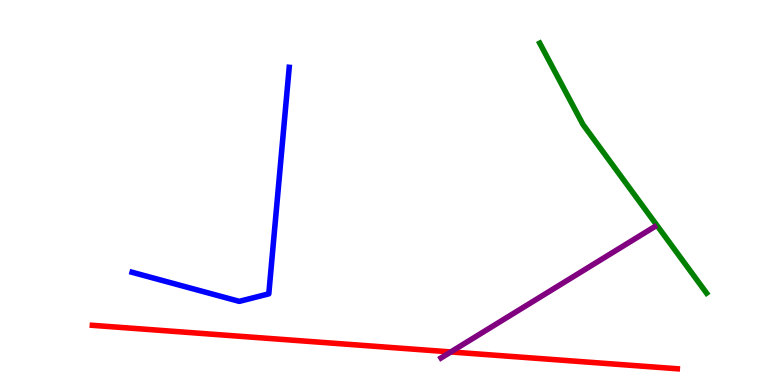[{'lines': ['blue', 'red'], 'intersections': []}, {'lines': ['green', 'red'], 'intersections': []}, {'lines': ['purple', 'red'], 'intersections': [{'x': 5.82, 'y': 0.859}]}, {'lines': ['blue', 'green'], 'intersections': []}, {'lines': ['blue', 'purple'], 'intersections': []}, {'lines': ['green', 'purple'], 'intersections': []}]